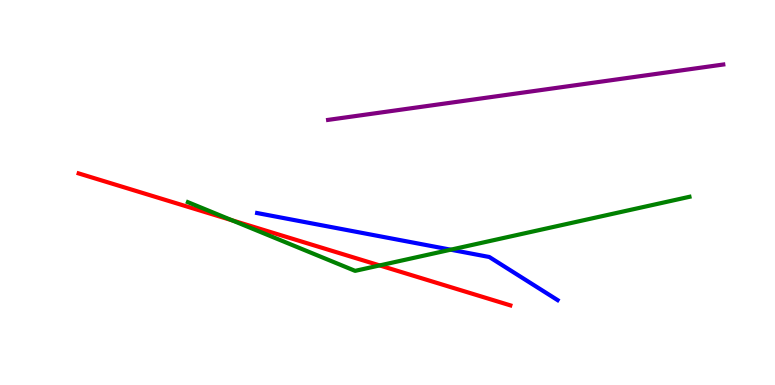[{'lines': ['blue', 'red'], 'intersections': []}, {'lines': ['green', 'red'], 'intersections': [{'x': 2.99, 'y': 4.28}, {'x': 4.9, 'y': 3.11}]}, {'lines': ['purple', 'red'], 'intersections': []}, {'lines': ['blue', 'green'], 'intersections': [{'x': 5.82, 'y': 3.51}]}, {'lines': ['blue', 'purple'], 'intersections': []}, {'lines': ['green', 'purple'], 'intersections': []}]